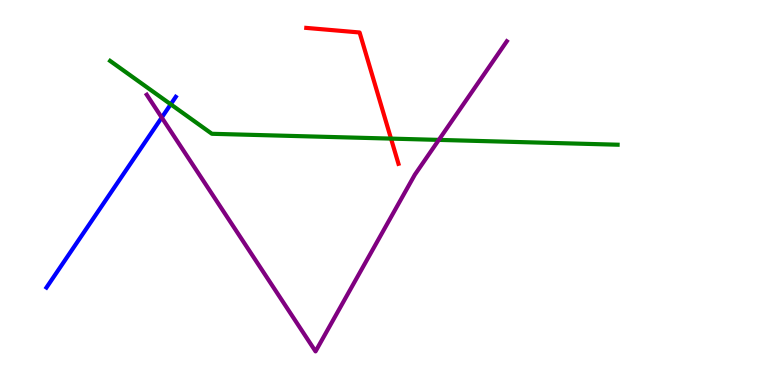[{'lines': ['blue', 'red'], 'intersections': []}, {'lines': ['green', 'red'], 'intersections': [{'x': 5.05, 'y': 6.4}]}, {'lines': ['purple', 'red'], 'intersections': []}, {'lines': ['blue', 'green'], 'intersections': [{'x': 2.2, 'y': 7.29}]}, {'lines': ['blue', 'purple'], 'intersections': [{'x': 2.09, 'y': 6.95}]}, {'lines': ['green', 'purple'], 'intersections': [{'x': 5.66, 'y': 6.37}]}]